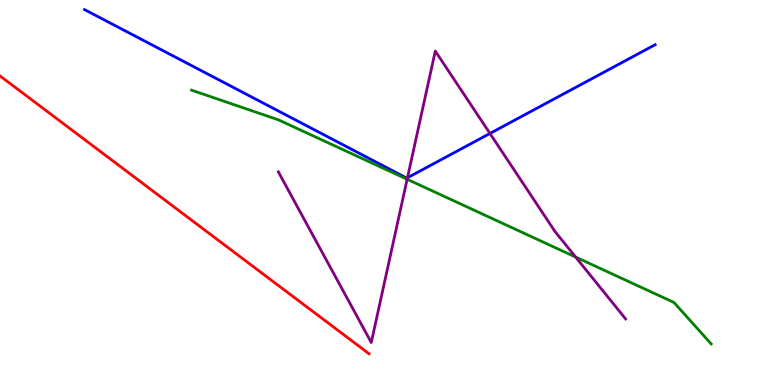[{'lines': ['blue', 'red'], 'intersections': []}, {'lines': ['green', 'red'], 'intersections': []}, {'lines': ['purple', 'red'], 'intersections': []}, {'lines': ['blue', 'green'], 'intersections': []}, {'lines': ['blue', 'purple'], 'intersections': [{'x': 5.26, 'y': 5.38}, {'x': 6.32, 'y': 6.53}]}, {'lines': ['green', 'purple'], 'intersections': [{'x': 5.25, 'y': 5.34}, {'x': 7.43, 'y': 3.32}]}]